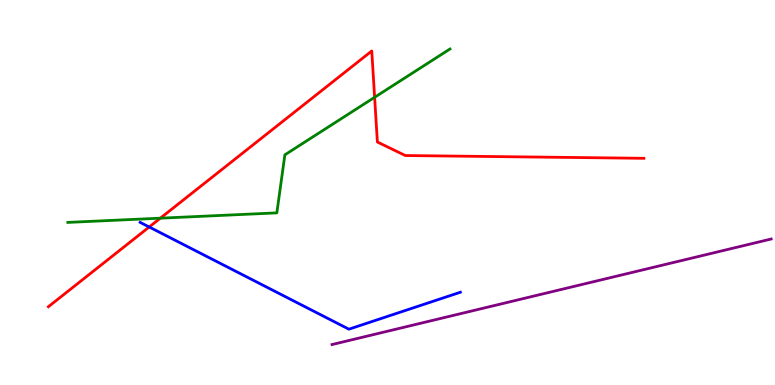[{'lines': ['blue', 'red'], 'intersections': [{'x': 1.93, 'y': 4.1}]}, {'lines': ['green', 'red'], 'intersections': [{'x': 2.07, 'y': 4.33}, {'x': 4.83, 'y': 7.47}]}, {'lines': ['purple', 'red'], 'intersections': []}, {'lines': ['blue', 'green'], 'intersections': []}, {'lines': ['blue', 'purple'], 'intersections': []}, {'lines': ['green', 'purple'], 'intersections': []}]